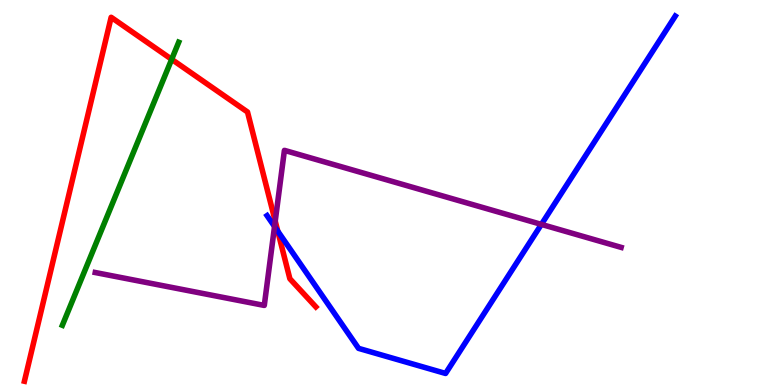[{'lines': ['blue', 'red'], 'intersections': [{'x': 3.58, 'y': 3.99}]}, {'lines': ['green', 'red'], 'intersections': [{'x': 2.22, 'y': 8.46}]}, {'lines': ['purple', 'red'], 'intersections': [{'x': 3.55, 'y': 4.26}]}, {'lines': ['blue', 'green'], 'intersections': []}, {'lines': ['blue', 'purple'], 'intersections': [{'x': 3.54, 'y': 4.12}, {'x': 6.99, 'y': 4.17}]}, {'lines': ['green', 'purple'], 'intersections': []}]